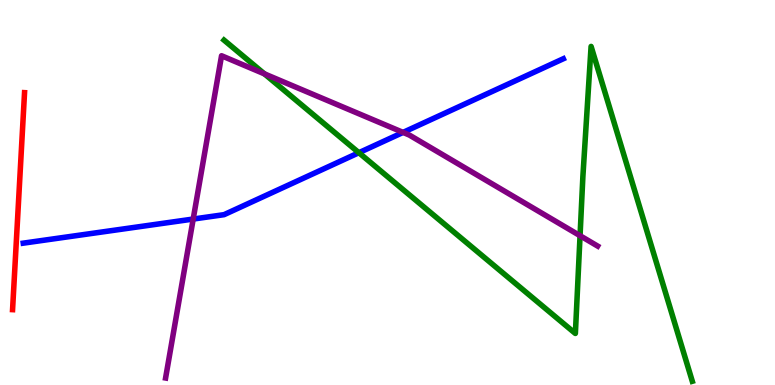[{'lines': ['blue', 'red'], 'intersections': []}, {'lines': ['green', 'red'], 'intersections': []}, {'lines': ['purple', 'red'], 'intersections': []}, {'lines': ['blue', 'green'], 'intersections': [{'x': 4.63, 'y': 6.03}]}, {'lines': ['blue', 'purple'], 'intersections': [{'x': 2.49, 'y': 4.31}, {'x': 5.2, 'y': 6.56}]}, {'lines': ['green', 'purple'], 'intersections': [{'x': 3.41, 'y': 8.08}, {'x': 7.48, 'y': 3.88}]}]